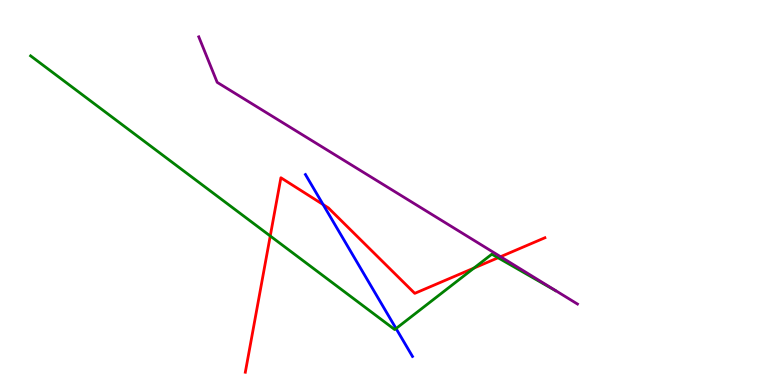[{'lines': ['blue', 'red'], 'intersections': [{'x': 4.17, 'y': 4.69}]}, {'lines': ['green', 'red'], 'intersections': [{'x': 3.49, 'y': 3.87}, {'x': 6.12, 'y': 3.04}, {'x': 6.43, 'y': 3.3}]}, {'lines': ['purple', 'red'], 'intersections': [{'x': 6.46, 'y': 3.33}]}, {'lines': ['blue', 'green'], 'intersections': [{'x': 5.11, 'y': 1.47}]}, {'lines': ['blue', 'purple'], 'intersections': []}, {'lines': ['green', 'purple'], 'intersections': []}]